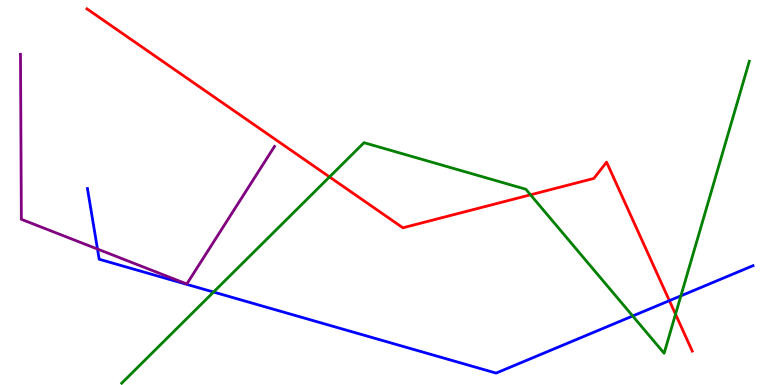[{'lines': ['blue', 'red'], 'intersections': [{'x': 8.64, 'y': 2.19}]}, {'lines': ['green', 'red'], 'intersections': [{'x': 4.25, 'y': 5.4}, {'x': 6.85, 'y': 4.94}, {'x': 8.72, 'y': 1.84}]}, {'lines': ['purple', 'red'], 'intersections': []}, {'lines': ['blue', 'green'], 'intersections': [{'x': 2.76, 'y': 2.41}, {'x': 8.16, 'y': 1.79}, {'x': 8.79, 'y': 2.32}]}, {'lines': ['blue', 'purple'], 'intersections': [{'x': 1.26, 'y': 3.53}]}, {'lines': ['green', 'purple'], 'intersections': []}]